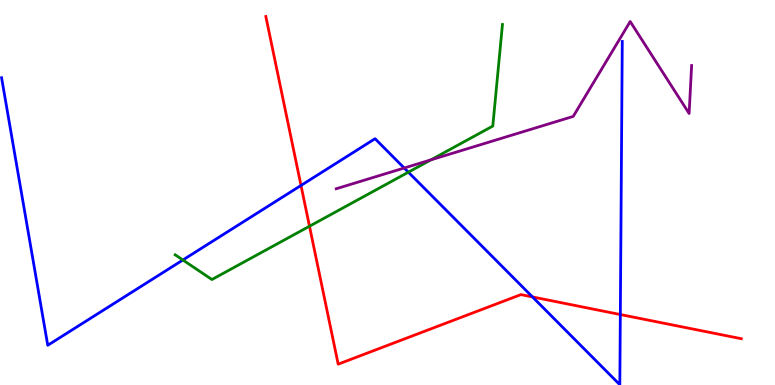[{'lines': ['blue', 'red'], 'intersections': [{'x': 3.88, 'y': 5.18}, {'x': 6.87, 'y': 2.29}, {'x': 8.0, 'y': 1.83}]}, {'lines': ['green', 'red'], 'intersections': [{'x': 3.99, 'y': 4.12}]}, {'lines': ['purple', 'red'], 'intersections': []}, {'lines': ['blue', 'green'], 'intersections': [{'x': 2.36, 'y': 3.25}, {'x': 5.27, 'y': 5.53}]}, {'lines': ['blue', 'purple'], 'intersections': [{'x': 5.22, 'y': 5.64}]}, {'lines': ['green', 'purple'], 'intersections': [{'x': 5.56, 'y': 5.85}]}]